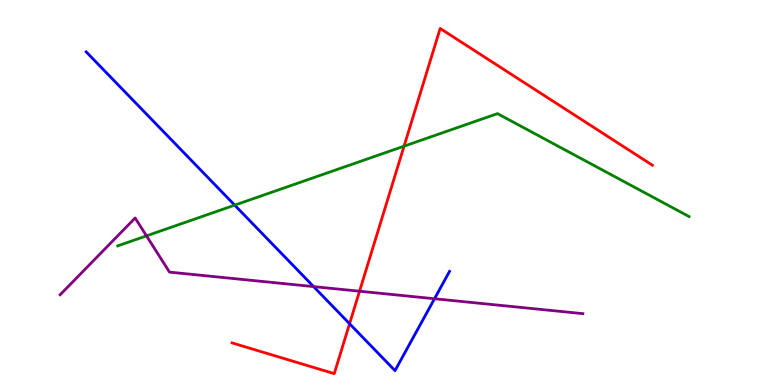[{'lines': ['blue', 'red'], 'intersections': [{'x': 4.51, 'y': 1.59}]}, {'lines': ['green', 'red'], 'intersections': [{'x': 5.21, 'y': 6.2}]}, {'lines': ['purple', 'red'], 'intersections': [{'x': 4.64, 'y': 2.44}]}, {'lines': ['blue', 'green'], 'intersections': [{'x': 3.03, 'y': 4.67}]}, {'lines': ['blue', 'purple'], 'intersections': [{'x': 4.05, 'y': 2.56}, {'x': 5.61, 'y': 2.24}]}, {'lines': ['green', 'purple'], 'intersections': [{'x': 1.89, 'y': 3.87}]}]